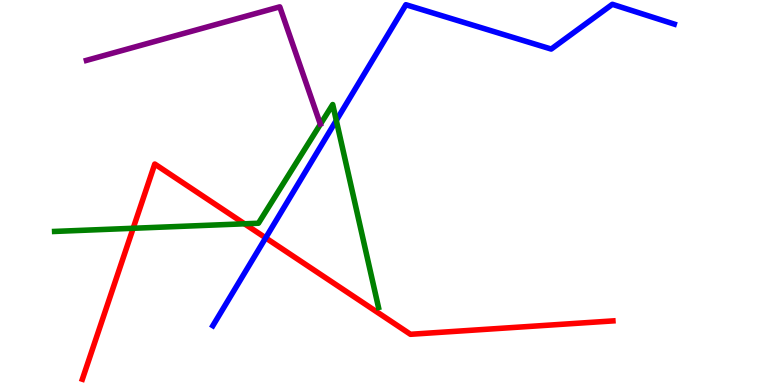[{'lines': ['blue', 'red'], 'intersections': [{'x': 3.43, 'y': 3.82}]}, {'lines': ['green', 'red'], 'intersections': [{'x': 1.72, 'y': 4.07}, {'x': 3.15, 'y': 4.19}]}, {'lines': ['purple', 'red'], 'intersections': []}, {'lines': ['blue', 'green'], 'intersections': [{'x': 4.34, 'y': 6.87}]}, {'lines': ['blue', 'purple'], 'intersections': []}, {'lines': ['green', 'purple'], 'intersections': []}]